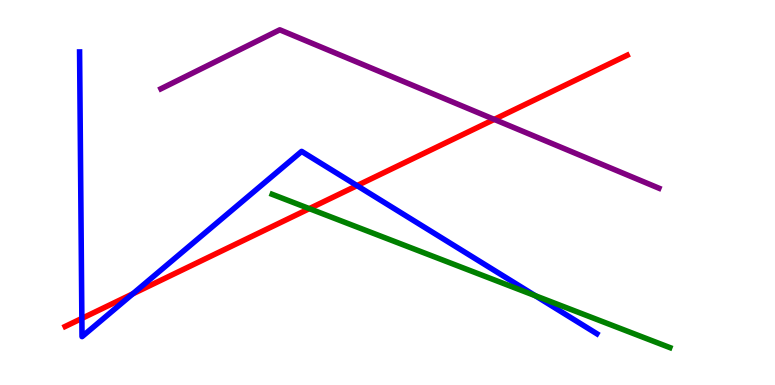[{'lines': ['blue', 'red'], 'intersections': [{'x': 1.06, 'y': 1.73}, {'x': 1.71, 'y': 2.37}, {'x': 4.61, 'y': 5.18}]}, {'lines': ['green', 'red'], 'intersections': [{'x': 3.99, 'y': 4.58}]}, {'lines': ['purple', 'red'], 'intersections': [{'x': 6.38, 'y': 6.9}]}, {'lines': ['blue', 'green'], 'intersections': [{'x': 6.91, 'y': 2.32}]}, {'lines': ['blue', 'purple'], 'intersections': []}, {'lines': ['green', 'purple'], 'intersections': []}]